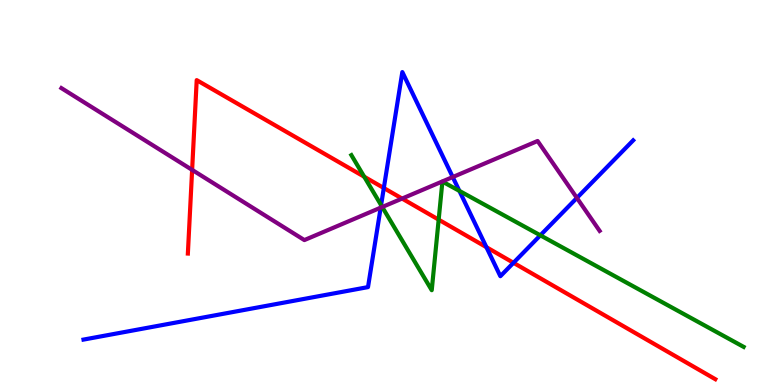[{'lines': ['blue', 'red'], 'intersections': [{'x': 4.95, 'y': 5.12}, {'x': 6.28, 'y': 3.58}, {'x': 6.63, 'y': 3.17}]}, {'lines': ['green', 'red'], 'intersections': [{'x': 4.7, 'y': 5.41}, {'x': 5.66, 'y': 4.29}]}, {'lines': ['purple', 'red'], 'intersections': [{'x': 2.48, 'y': 5.59}, {'x': 5.19, 'y': 4.84}]}, {'lines': ['blue', 'green'], 'intersections': [{'x': 4.92, 'y': 4.67}, {'x': 5.93, 'y': 5.04}, {'x': 6.97, 'y': 3.89}]}, {'lines': ['blue', 'purple'], 'intersections': [{'x': 4.91, 'y': 4.61}, {'x': 5.84, 'y': 5.4}, {'x': 7.44, 'y': 4.86}]}, {'lines': ['green', 'purple'], 'intersections': [{'x': 4.93, 'y': 4.62}]}]